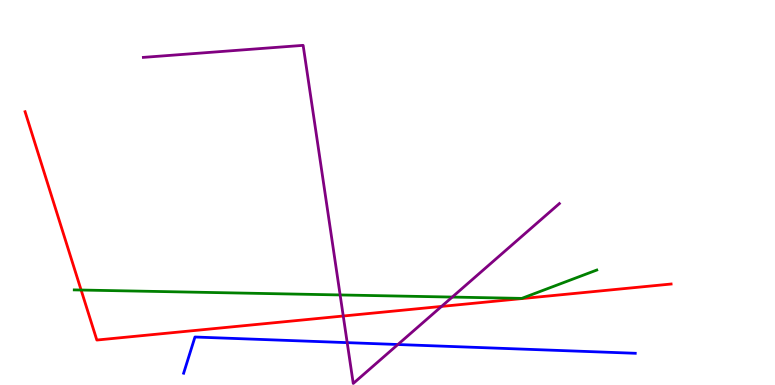[{'lines': ['blue', 'red'], 'intersections': []}, {'lines': ['green', 'red'], 'intersections': [{'x': 1.05, 'y': 2.47}]}, {'lines': ['purple', 'red'], 'intersections': [{'x': 4.43, 'y': 1.79}, {'x': 5.7, 'y': 2.04}]}, {'lines': ['blue', 'green'], 'intersections': []}, {'lines': ['blue', 'purple'], 'intersections': [{'x': 4.48, 'y': 1.1}, {'x': 5.13, 'y': 1.05}]}, {'lines': ['green', 'purple'], 'intersections': [{'x': 4.39, 'y': 2.34}, {'x': 5.84, 'y': 2.28}]}]